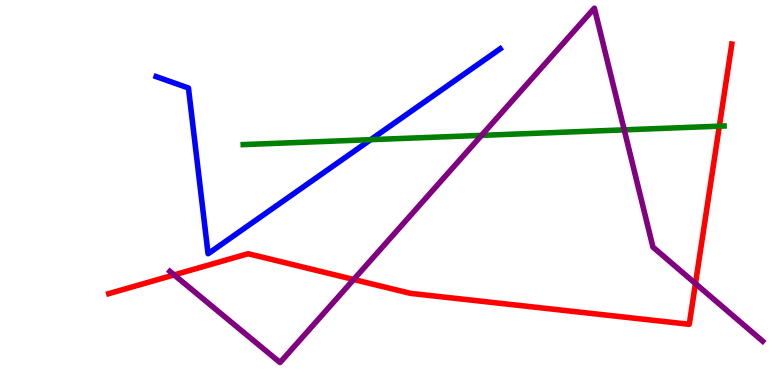[{'lines': ['blue', 'red'], 'intersections': []}, {'lines': ['green', 'red'], 'intersections': [{'x': 9.28, 'y': 6.72}]}, {'lines': ['purple', 'red'], 'intersections': [{'x': 2.25, 'y': 2.86}, {'x': 4.56, 'y': 2.74}, {'x': 8.97, 'y': 2.63}]}, {'lines': ['blue', 'green'], 'intersections': [{'x': 4.78, 'y': 6.37}]}, {'lines': ['blue', 'purple'], 'intersections': []}, {'lines': ['green', 'purple'], 'intersections': [{'x': 6.21, 'y': 6.48}, {'x': 8.05, 'y': 6.63}]}]